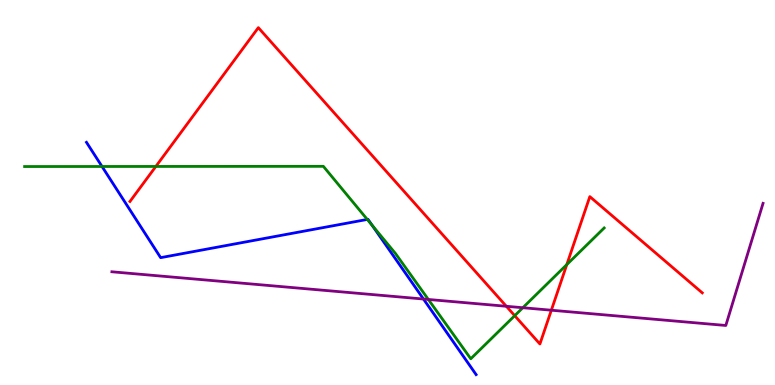[{'lines': ['blue', 'red'], 'intersections': []}, {'lines': ['green', 'red'], 'intersections': [{'x': 2.01, 'y': 5.68}, {'x': 6.64, 'y': 1.8}, {'x': 7.31, 'y': 3.13}]}, {'lines': ['purple', 'red'], 'intersections': [{'x': 6.53, 'y': 2.04}, {'x': 7.11, 'y': 1.94}]}, {'lines': ['blue', 'green'], 'intersections': [{'x': 1.32, 'y': 5.68}, {'x': 4.74, 'y': 4.3}, {'x': 4.8, 'y': 4.15}]}, {'lines': ['blue', 'purple'], 'intersections': [{'x': 5.46, 'y': 2.23}]}, {'lines': ['green', 'purple'], 'intersections': [{'x': 5.53, 'y': 2.22}, {'x': 6.75, 'y': 2.01}]}]